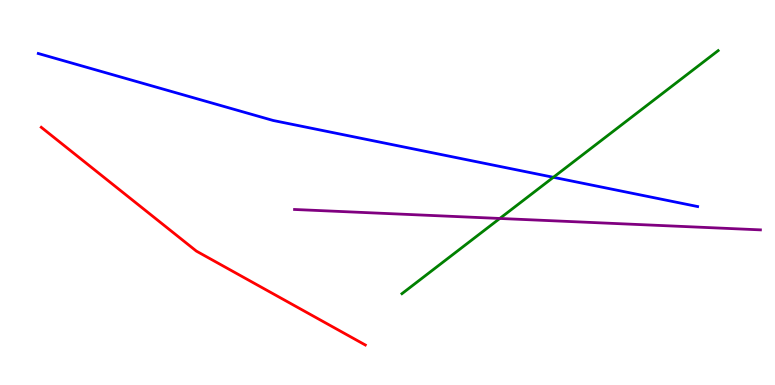[{'lines': ['blue', 'red'], 'intersections': []}, {'lines': ['green', 'red'], 'intersections': []}, {'lines': ['purple', 'red'], 'intersections': []}, {'lines': ['blue', 'green'], 'intersections': [{'x': 7.14, 'y': 5.39}]}, {'lines': ['blue', 'purple'], 'intersections': []}, {'lines': ['green', 'purple'], 'intersections': [{'x': 6.45, 'y': 4.33}]}]